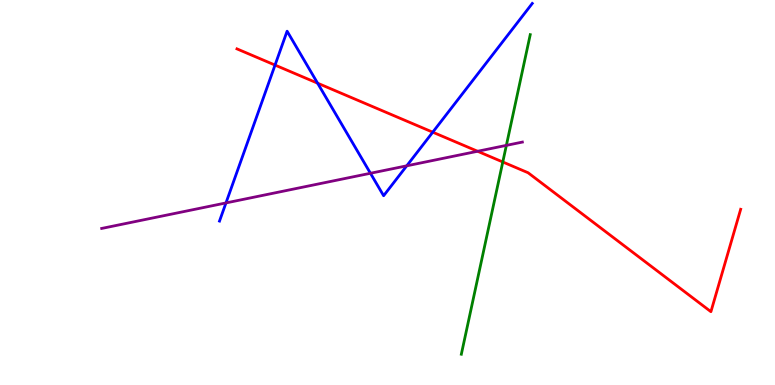[{'lines': ['blue', 'red'], 'intersections': [{'x': 3.55, 'y': 8.31}, {'x': 4.1, 'y': 7.84}, {'x': 5.58, 'y': 6.57}]}, {'lines': ['green', 'red'], 'intersections': [{'x': 6.49, 'y': 5.79}]}, {'lines': ['purple', 'red'], 'intersections': [{'x': 6.16, 'y': 6.07}]}, {'lines': ['blue', 'green'], 'intersections': []}, {'lines': ['blue', 'purple'], 'intersections': [{'x': 2.92, 'y': 4.73}, {'x': 4.78, 'y': 5.5}, {'x': 5.25, 'y': 5.69}]}, {'lines': ['green', 'purple'], 'intersections': [{'x': 6.53, 'y': 6.22}]}]